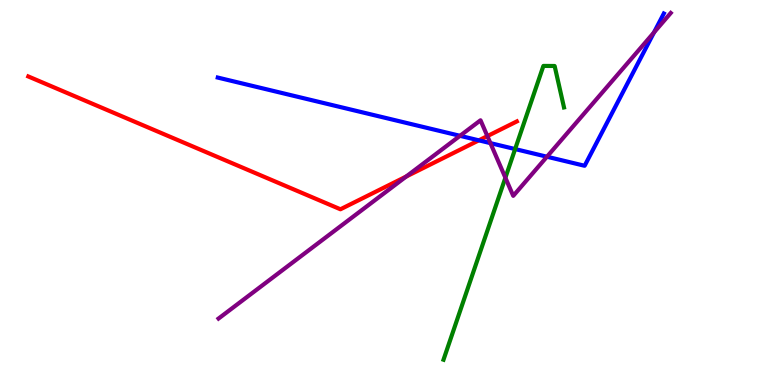[{'lines': ['blue', 'red'], 'intersections': [{'x': 6.18, 'y': 6.35}]}, {'lines': ['green', 'red'], 'intersections': []}, {'lines': ['purple', 'red'], 'intersections': [{'x': 5.24, 'y': 5.41}, {'x': 6.29, 'y': 6.46}]}, {'lines': ['blue', 'green'], 'intersections': [{'x': 6.65, 'y': 6.13}]}, {'lines': ['blue', 'purple'], 'intersections': [{'x': 5.94, 'y': 6.47}, {'x': 6.33, 'y': 6.28}, {'x': 7.06, 'y': 5.93}, {'x': 8.44, 'y': 9.16}]}, {'lines': ['green', 'purple'], 'intersections': [{'x': 6.52, 'y': 5.38}]}]